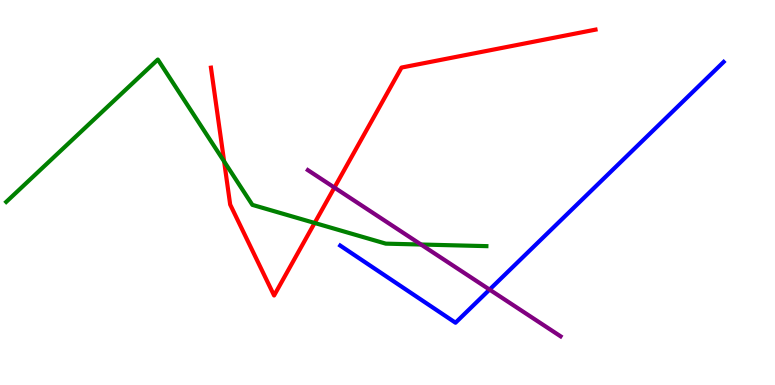[{'lines': ['blue', 'red'], 'intersections': []}, {'lines': ['green', 'red'], 'intersections': [{'x': 2.89, 'y': 5.81}, {'x': 4.06, 'y': 4.21}]}, {'lines': ['purple', 'red'], 'intersections': [{'x': 4.32, 'y': 5.13}]}, {'lines': ['blue', 'green'], 'intersections': []}, {'lines': ['blue', 'purple'], 'intersections': [{'x': 6.32, 'y': 2.48}]}, {'lines': ['green', 'purple'], 'intersections': [{'x': 5.43, 'y': 3.65}]}]